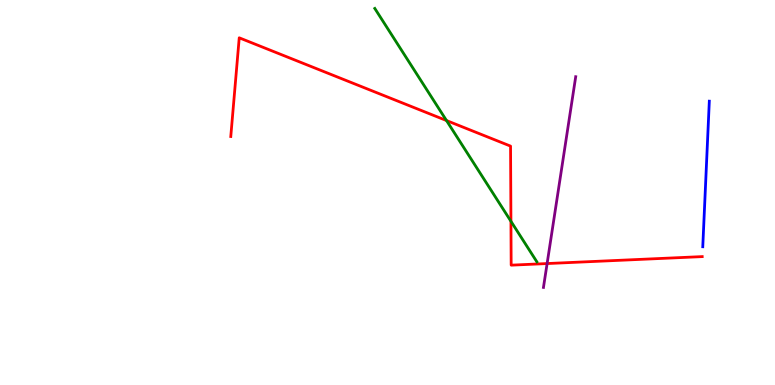[{'lines': ['blue', 'red'], 'intersections': []}, {'lines': ['green', 'red'], 'intersections': [{'x': 5.76, 'y': 6.87}, {'x': 6.59, 'y': 4.25}]}, {'lines': ['purple', 'red'], 'intersections': [{'x': 7.06, 'y': 3.15}]}, {'lines': ['blue', 'green'], 'intersections': []}, {'lines': ['blue', 'purple'], 'intersections': []}, {'lines': ['green', 'purple'], 'intersections': []}]